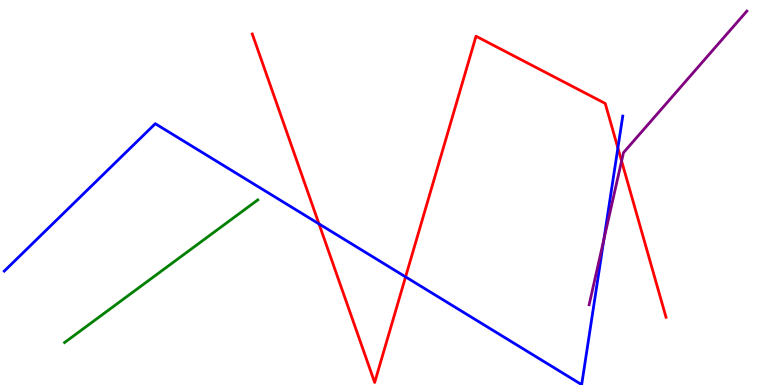[{'lines': ['blue', 'red'], 'intersections': [{'x': 4.12, 'y': 4.18}, {'x': 5.23, 'y': 2.81}, {'x': 7.97, 'y': 6.16}]}, {'lines': ['green', 'red'], 'intersections': []}, {'lines': ['purple', 'red'], 'intersections': [{'x': 8.02, 'y': 5.82}]}, {'lines': ['blue', 'green'], 'intersections': []}, {'lines': ['blue', 'purple'], 'intersections': [{'x': 7.79, 'y': 3.78}]}, {'lines': ['green', 'purple'], 'intersections': []}]